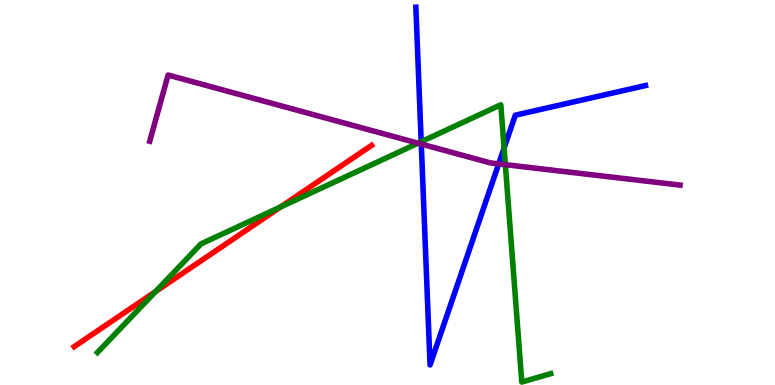[{'lines': ['blue', 'red'], 'intersections': []}, {'lines': ['green', 'red'], 'intersections': [{'x': 2.01, 'y': 2.43}, {'x': 3.62, 'y': 4.62}]}, {'lines': ['purple', 'red'], 'intersections': []}, {'lines': ['blue', 'green'], 'intersections': [{'x': 5.43, 'y': 6.32}, {'x': 6.5, 'y': 6.15}]}, {'lines': ['blue', 'purple'], 'intersections': [{'x': 5.44, 'y': 6.26}, {'x': 6.43, 'y': 5.74}]}, {'lines': ['green', 'purple'], 'intersections': [{'x': 5.39, 'y': 6.28}, {'x': 6.52, 'y': 5.72}]}]